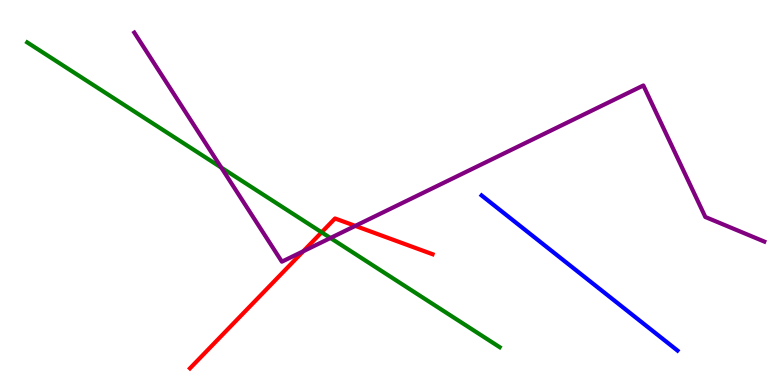[{'lines': ['blue', 'red'], 'intersections': []}, {'lines': ['green', 'red'], 'intersections': [{'x': 4.15, 'y': 3.97}]}, {'lines': ['purple', 'red'], 'intersections': [{'x': 3.91, 'y': 3.47}, {'x': 4.58, 'y': 4.13}]}, {'lines': ['blue', 'green'], 'intersections': []}, {'lines': ['blue', 'purple'], 'intersections': []}, {'lines': ['green', 'purple'], 'intersections': [{'x': 2.85, 'y': 5.65}, {'x': 4.26, 'y': 3.82}]}]